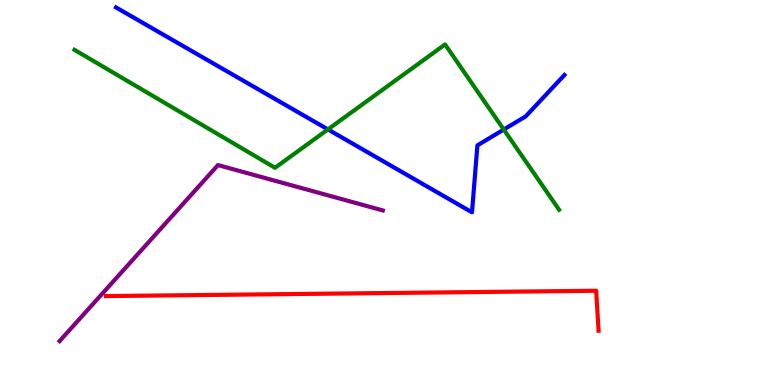[{'lines': ['blue', 'red'], 'intersections': []}, {'lines': ['green', 'red'], 'intersections': []}, {'lines': ['purple', 'red'], 'intersections': []}, {'lines': ['blue', 'green'], 'intersections': [{'x': 4.23, 'y': 6.64}, {'x': 6.5, 'y': 6.64}]}, {'lines': ['blue', 'purple'], 'intersections': []}, {'lines': ['green', 'purple'], 'intersections': []}]